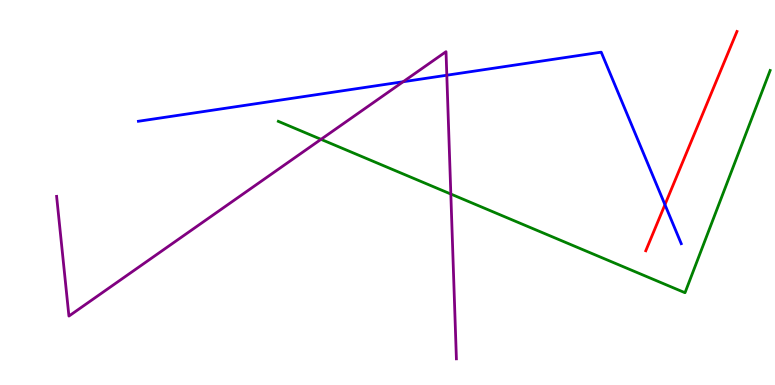[{'lines': ['blue', 'red'], 'intersections': [{'x': 8.58, 'y': 4.68}]}, {'lines': ['green', 'red'], 'intersections': []}, {'lines': ['purple', 'red'], 'intersections': []}, {'lines': ['blue', 'green'], 'intersections': []}, {'lines': ['blue', 'purple'], 'intersections': [{'x': 5.2, 'y': 7.88}, {'x': 5.77, 'y': 8.05}]}, {'lines': ['green', 'purple'], 'intersections': [{'x': 4.14, 'y': 6.38}, {'x': 5.82, 'y': 4.96}]}]